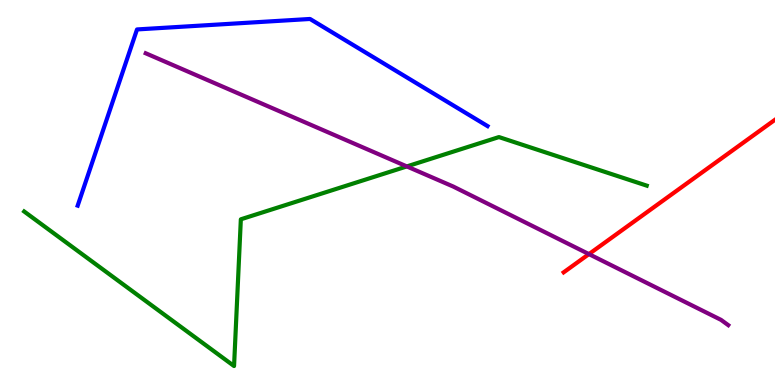[{'lines': ['blue', 'red'], 'intersections': []}, {'lines': ['green', 'red'], 'intersections': []}, {'lines': ['purple', 'red'], 'intersections': [{'x': 7.6, 'y': 3.4}]}, {'lines': ['blue', 'green'], 'intersections': []}, {'lines': ['blue', 'purple'], 'intersections': []}, {'lines': ['green', 'purple'], 'intersections': [{'x': 5.25, 'y': 5.68}]}]